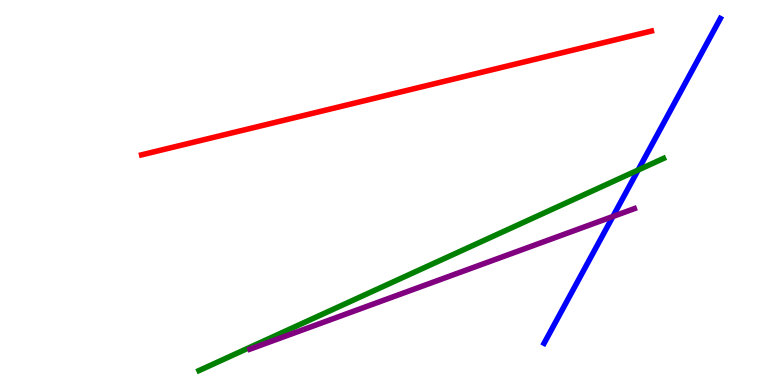[{'lines': ['blue', 'red'], 'intersections': []}, {'lines': ['green', 'red'], 'intersections': []}, {'lines': ['purple', 'red'], 'intersections': []}, {'lines': ['blue', 'green'], 'intersections': [{'x': 8.23, 'y': 5.58}]}, {'lines': ['blue', 'purple'], 'intersections': [{'x': 7.91, 'y': 4.38}]}, {'lines': ['green', 'purple'], 'intersections': []}]